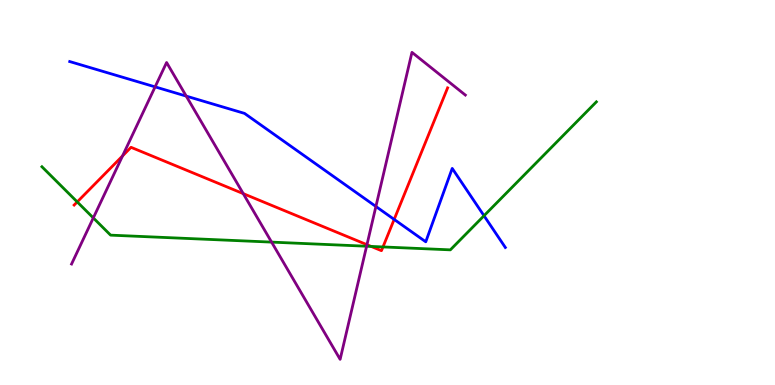[{'lines': ['blue', 'red'], 'intersections': [{'x': 5.09, 'y': 4.3}]}, {'lines': ['green', 'red'], 'intersections': [{'x': 0.997, 'y': 4.76}, {'x': 4.79, 'y': 3.6}, {'x': 4.94, 'y': 3.59}]}, {'lines': ['purple', 'red'], 'intersections': [{'x': 1.58, 'y': 5.95}, {'x': 3.14, 'y': 4.97}, {'x': 4.74, 'y': 3.64}]}, {'lines': ['blue', 'green'], 'intersections': [{'x': 6.25, 'y': 4.4}]}, {'lines': ['blue', 'purple'], 'intersections': [{'x': 2.0, 'y': 7.74}, {'x': 2.4, 'y': 7.5}, {'x': 4.85, 'y': 4.64}]}, {'lines': ['green', 'purple'], 'intersections': [{'x': 1.2, 'y': 4.34}, {'x': 3.5, 'y': 3.71}, {'x': 4.73, 'y': 3.6}]}]